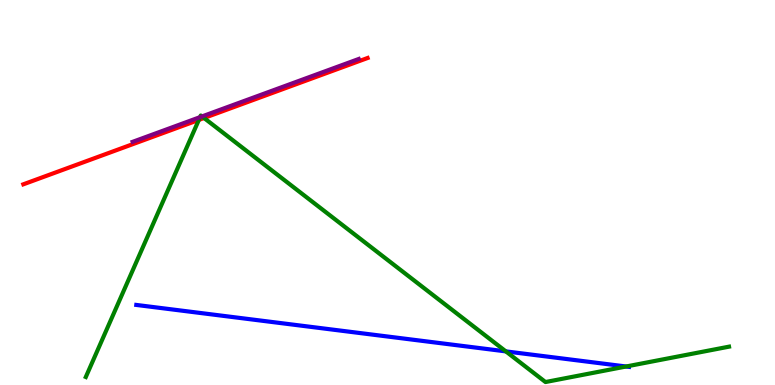[{'lines': ['blue', 'red'], 'intersections': []}, {'lines': ['green', 'red'], 'intersections': [{'x': 2.57, 'y': 6.89}, {'x': 2.63, 'y': 6.93}]}, {'lines': ['purple', 'red'], 'intersections': []}, {'lines': ['blue', 'green'], 'intersections': [{'x': 6.53, 'y': 0.873}, {'x': 8.08, 'y': 0.481}]}, {'lines': ['blue', 'purple'], 'intersections': []}, {'lines': ['green', 'purple'], 'intersections': [{'x': 2.58, 'y': 6.96}, {'x': 2.61, 'y': 6.98}]}]